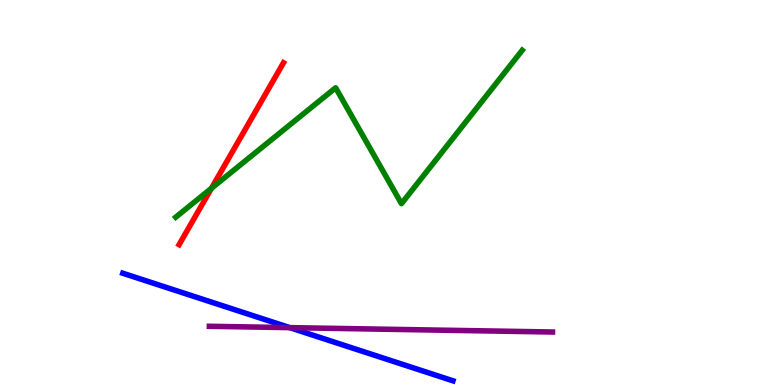[{'lines': ['blue', 'red'], 'intersections': []}, {'lines': ['green', 'red'], 'intersections': [{'x': 2.73, 'y': 5.11}]}, {'lines': ['purple', 'red'], 'intersections': []}, {'lines': ['blue', 'green'], 'intersections': []}, {'lines': ['blue', 'purple'], 'intersections': [{'x': 3.74, 'y': 1.49}]}, {'lines': ['green', 'purple'], 'intersections': []}]